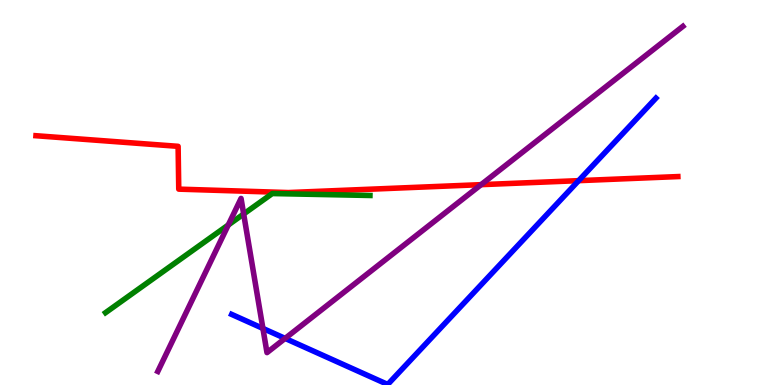[{'lines': ['blue', 'red'], 'intersections': [{'x': 7.47, 'y': 5.31}]}, {'lines': ['green', 'red'], 'intersections': []}, {'lines': ['purple', 'red'], 'intersections': [{'x': 6.21, 'y': 5.2}]}, {'lines': ['blue', 'green'], 'intersections': []}, {'lines': ['blue', 'purple'], 'intersections': [{'x': 3.39, 'y': 1.47}, {'x': 3.68, 'y': 1.21}]}, {'lines': ['green', 'purple'], 'intersections': [{'x': 2.95, 'y': 4.16}, {'x': 3.14, 'y': 4.44}]}]